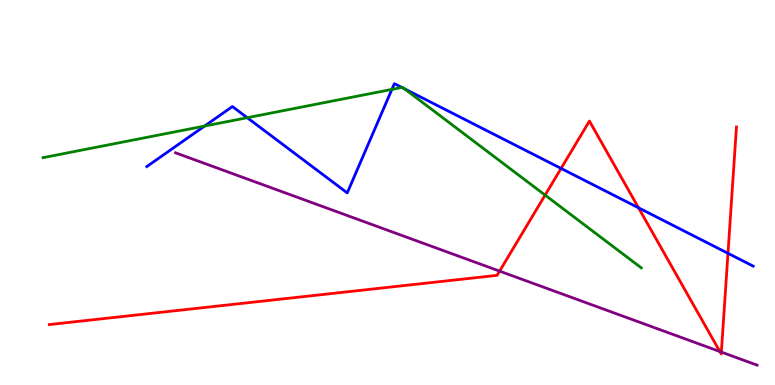[{'lines': ['blue', 'red'], 'intersections': [{'x': 7.24, 'y': 5.63}, {'x': 8.24, 'y': 4.6}, {'x': 9.39, 'y': 3.42}]}, {'lines': ['green', 'red'], 'intersections': [{'x': 7.03, 'y': 4.93}]}, {'lines': ['purple', 'red'], 'intersections': [{'x': 6.45, 'y': 2.96}, {'x': 9.29, 'y': 0.869}, {'x': 9.31, 'y': 0.855}]}, {'lines': ['blue', 'green'], 'intersections': [{'x': 2.64, 'y': 6.73}, {'x': 3.19, 'y': 6.94}, {'x': 5.06, 'y': 7.68}, {'x': 5.19, 'y': 7.73}, {'x': 5.22, 'y': 7.69}]}, {'lines': ['blue', 'purple'], 'intersections': []}, {'lines': ['green', 'purple'], 'intersections': []}]